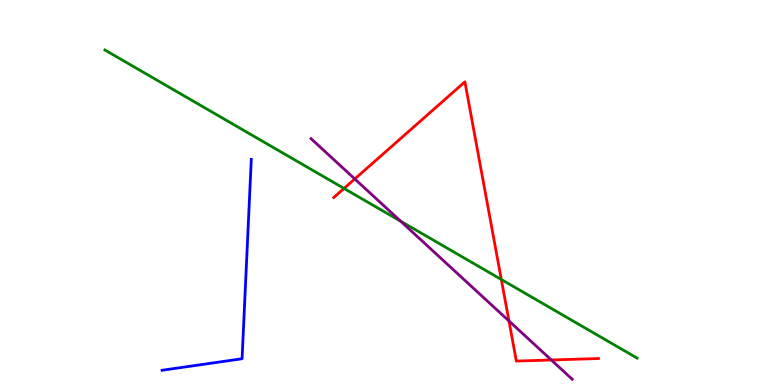[{'lines': ['blue', 'red'], 'intersections': []}, {'lines': ['green', 'red'], 'intersections': [{'x': 4.44, 'y': 5.11}, {'x': 6.47, 'y': 2.74}]}, {'lines': ['purple', 'red'], 'intersections': [{'x': 4.58, 'y': 5.35}, {'x': 6.57, 'y': 1.66}, {'x': 7.11, 'y': 0.65}]}, {'lines': ['blue', 'green'], 'intersections': []}, {'lines': ['blue', 'purple'], 'intersections': []}, {'lines': ['green', 'purple'], 'intersections': [{'x': 5.17, 'y': 4.25}]}]